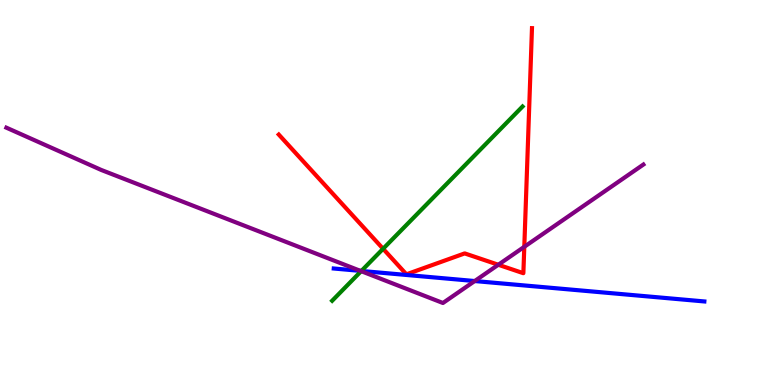[{'lines': ['blue', 'red'], 'intersections': []}, {'lines': ['green', 'red'], 'intersections': [{'x': 4.94, 'y': 3.54}]}, {'lines': ['purple', 'red'], 'intersections': [{'x': 6.43, 'y': 3.12}, {'x': 6.77, 'y': 3.59}]}, {'lines': ['blue', 'green'], 'intersections': [{'x': 4.66, 'y': 2.96}]}, {'lines': ['blue', 'purple'], 'intersections': [{'x': 4.65, 'y': 2.96}, {'x': 6.13, 'y': 2.7}]}, {'lines': ['green', 'purple'], 'intersections': [{'x': 4.66, 'y': 2.96}]}]